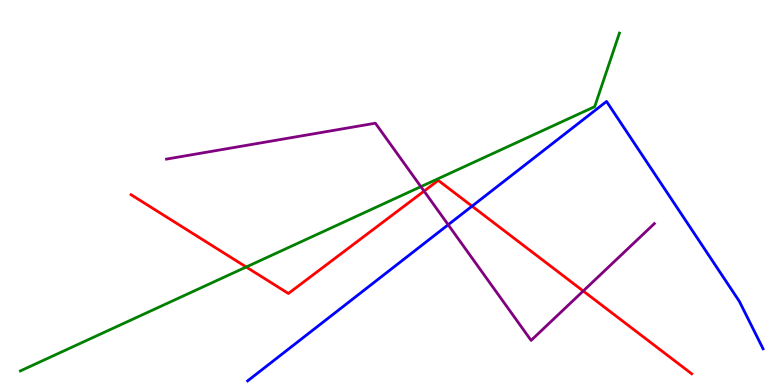[{'lines': ['blue', 'red'], 'intersections': [{'x': 6.09, 'y': 4.64}]}, {'lines': ['green', 'red'], 'intersections': [{'x': 3.18, 'y': 3.06}]}, {'lines': ['purple', 'red'], 'intersections': [{'x': 5.47, 'y': 5.04}, {'x': 7.53, 'y': 2.44}]}, {'lines': ['blue', 'green'], 'intersections': []}, {'lines': ['blue', 'purple'], 'intersections': [{'x': 5.78, 'y': 4.16}]}, {'lines': ['green', 'purple'], 'intersections': [{'x': 5.43, 'y': 5.15}]}]